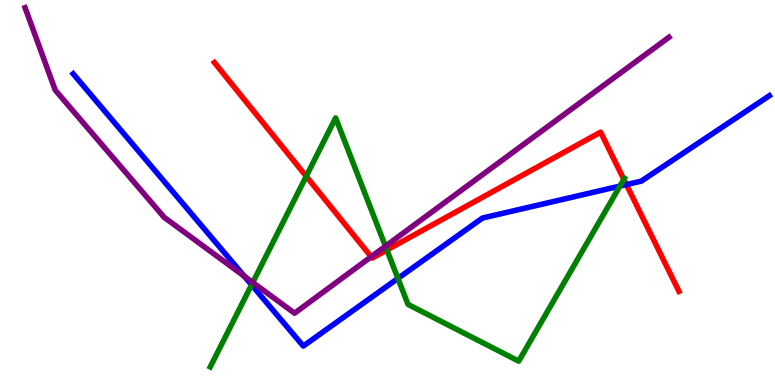[{'lines': ['blue', 'red'], 'intersections': [{'x': 8.08, 'y': 5.21}]}, {'lines': ['green', 'red'], 'intersections': [{'x': 3.95, 'y': 5.42}, {'x': 4.99, 'y': 3.51}, {'x': 8.05, 'y': 5.34}]}, {'lines': ['purple', 'red'], 'intersections': [{'x': 4.79, 'y': 3.33}]}, {'lines': ['blue', 'green'], 'intersections': [{'x': 3.25, 'y': 2.6}, {'x': 5.13, 'y': 2.77}, {'x': 8.0, 'y': 5.17}]}, {'lines': ['blue', 'purple'], 'intersections': [{'x': 3.15, 'y': 2.83}]}, {'lines': ['green', 'purple'], 'intersections': [{'x': 3.26, 'y': 2.66}, {'x': 4.97, 'y': 3.6}]}]